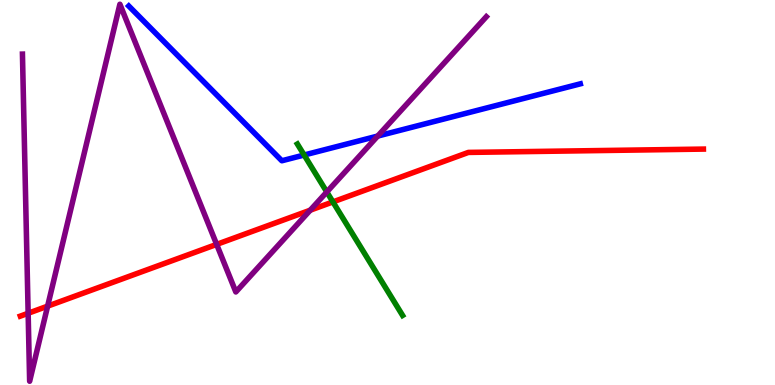[{'lines': ['blue', 'red'], 'intersections': []}, {'lines': ['green', 'red'], 'intersections': [{'x': 4.3, 'y': 4.76}]}, {'lines': ['purple', 'red'], 'intersections': [{'x': 0.363, 'y': 1.86}, {'x': 0.615, 'y': 2.05}, {'x': 2.8, 'y': 3.65}, {'x': 4.0, 'y': 4.54}]}, {'lines': ['blue', 'green'], 'intersections': [{'x': 3.92, 'y': 5.97}]}, {'lines': ['blue', 'purple'], 'intersections': [{'x': 4.87, 'y': 6.47}]}, {'lines': ['green', 'purple'], 'intersections': [{'x': 4.22, 'y': 5.01}]}]